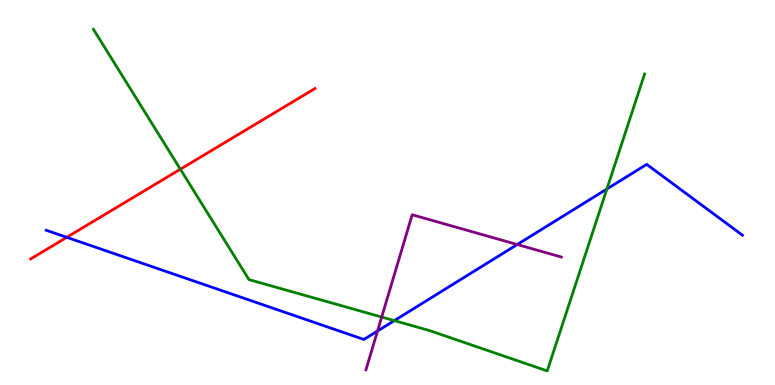[{'lines': ['blue', 'red'], 'intersections': [{'x': 0.861, 'y': 3.84}]}, {'lines': ['green', 'red'], 'intersections': [{'x': 2.33, 'y': 5.6}]}, {'lines': ['purple', 'red'], 'intersections': []}, {'lines': ['blue', 'green'], 'intersections': [{'x': 5.09, 'y': 1.67}, {'x': 7.83, 'y': 5.09}]}, {'lines': ['blue', 'purple'], 'intersections': [{'x': 4.87, 'y': 1.4}, {'x': 6.67, 'y': 3.65}]}, {'lines': ['green', 'purple'], 'intersections': [{'x': 4.93, 'y': 1.76}]}]